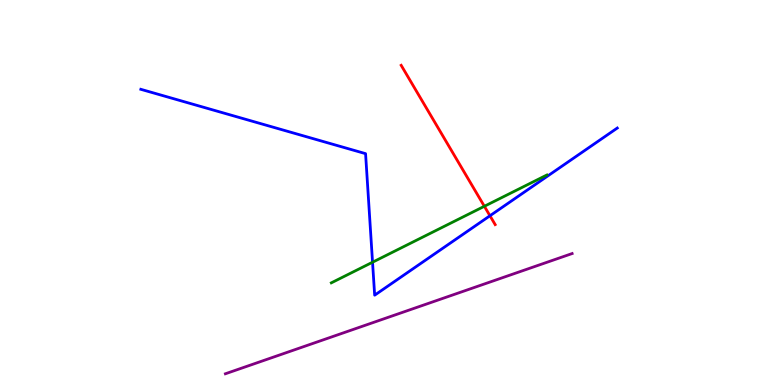[{'lines': ['blue', 'red'], 'intersections': [{'x': 6.32, 'y': 4.4}]}, {'lines': ['green', 'red'], 'intersections': [{'x': 6.25, 'y': 4.64}]}, {'lines': ['purple', 'red'], 'intersections': []}, {'lines': ['blue', 'green'], 'intersections': [{'x': 4.81, 'y': 3.19}]}, {'lines': ['blue', 'purple'], 'intersections': []}, {'lines': ['green', 'purple'], 'intersections': []}]